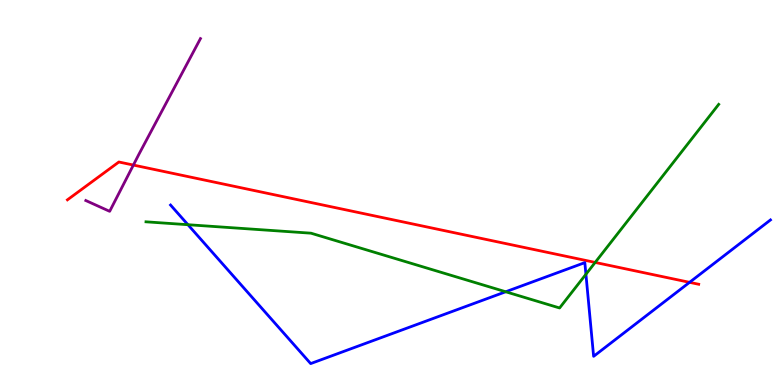[{'lines': ['blue', 'red'], 'intersections': [{'x': 8.9, 'y': 2.67}]}, {'lines': ['green', 'red'], 'intersections': [{'x': 7.68, 'y': 3.18}]}, {'lines': ['purple', 'red'], 'intersections': [{'x': 1.72, 'y': 5.71}]}, {'lines': ['blue', 'green'], 'intersections': [{'x': 2.42, 'y': 4.16}, {'x': 6.53, 'y': 2.42}, {'x': 7.56, 'y': 2.88}]}, {'lines': ['blue', 'purple'], 'intersections': []}, {'lines': ['green', 'purple'], 'intersections': []}]